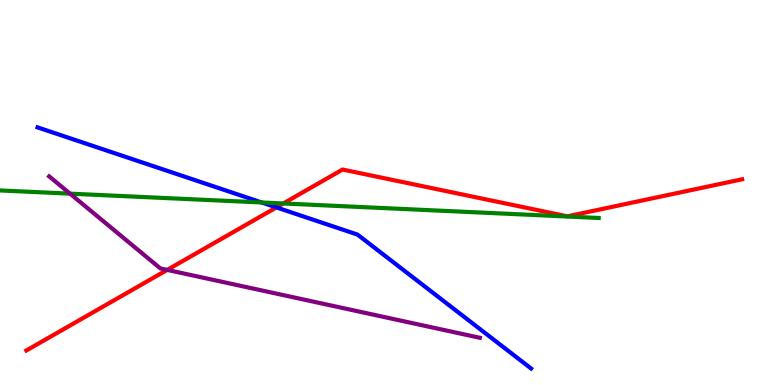[{'lines': ['blue', 'red'], 'intersections': [{'x': 3.57, 'y': 4.61}]}, {'lines': ['green', 'red'], 'intersections': [{'x': 3.66, 'y': 4.72}]}, {'lines': ['purple', 'red'], 'intersections': [{'x': 2.16, 'y': 2.99}]}, {'lines': ['blue', 'green'], 'intersections': [{'x': 3.38, 'y': 4.74}]}, {'lines': ['blue', 'purple'], 'intersections': []}, {'lines': ['green', 'purple'], 'intersections': [{'x': 0.904, 'y': 4.97}]}]